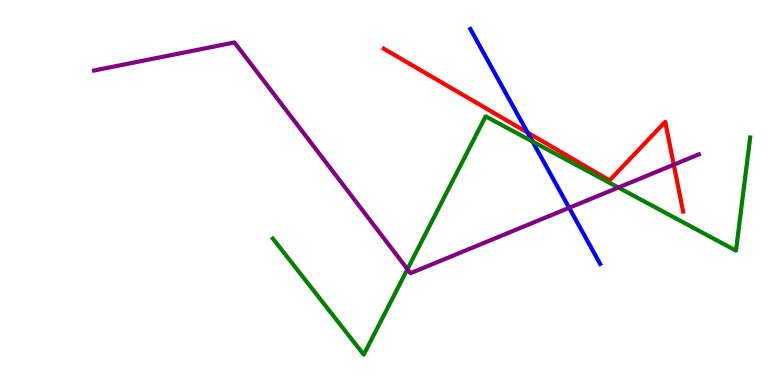[{'lines': ['blue', 'red'], 'intersections': [{'x': 6.81, 'y': 6.56}]}, {'lines': ['green', 'red'], 'intersections': []}, {'lines': ['purple', 'red'], 'intersections': [{'x': 8.69, 'y': 5.72}]}, {'lines': ['blue', 'green'], 'intersections': [{'x': 6.87, 'y': 6.32}]}, {'lines': ['blue', 'purple'], 'intersections': [{'x': 7.34, 'y': 4.6}]}, {'lines': ['green', 'purple'], 'intersections': [{'x': 5.26, 'y': 3.01}, {'x': 7.98, 'y': 5.13}]}]